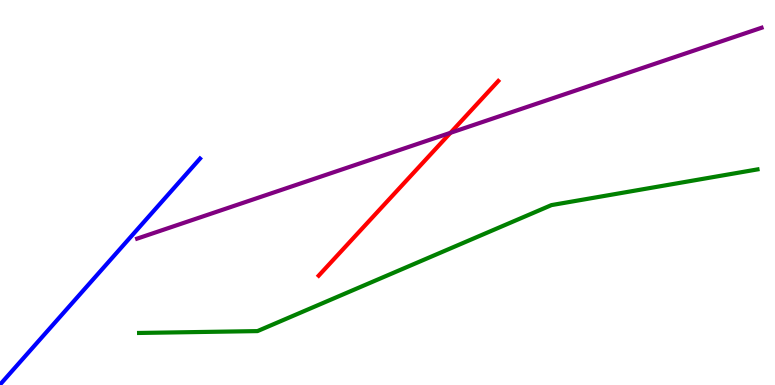[{'lines': ['blue', 'red'], 'intersections': []}, {'lines': ['green', 'red'], 'intersections': []}, {'lines': ['purple', 'red'], 'intersections': [{'x': 5.81, 'y': 6.55}]}, {'lines': ['blue', 'green'], 'intersections': []}, {'lines': ['blue', 'purple'], 'intersections': []}, {'lines': ['green', 'purple'], 'intersections': []}]